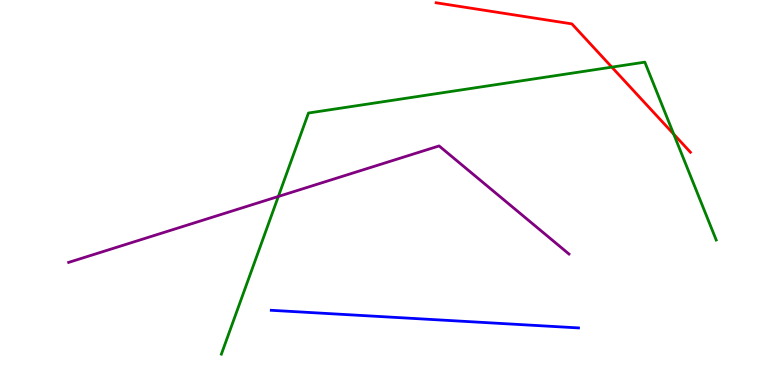[{'lines': ['blue', 'red'], 'intersections': []}, {'lines': ['green', 'red'], 'intersections': [{'x': 7.89, 'y': 8.26}, {'x': 8.69, 'y': 6.52}]}, {'lines': ['purple', 'red'], 'intersections': []}, {'lines': ['blue', 'green'], 'intersections': []}, {'lines': ['blue', 'purple'], 'intersections': []}, {'lines': ['green', 'purple'], 'intersections': [{'x': 3.59, 'y': 4.9}]}]